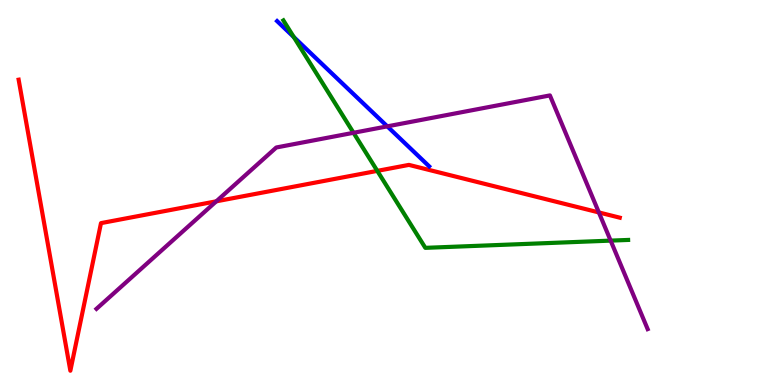[{'lines': ['blue', 'red'], 'intersections': []}, {'lines': ['green', 'red'], 'intersections': [{'x': 4.87, 'y': 5.56}]}, {'lines': ['purple', 'red'], 'intersections': [{'x': 2.79, 'y': 4.77}, {'x': 7.73, 'y': 4.48}]}, {'lines': ['blue', 'green'], 'intersections': [{'x': 3.79, 'y': 9.04}]}, {'lines': ['blue', 'purple'], 'intersections': [{'x': 5.0, 'y': 6.72}]}, {'lines': ['green', 'purple'], 'intersections': [{'x': 4.56, 'y': 6.55}, {'x': 7.88, 'y': 3.75}]}]